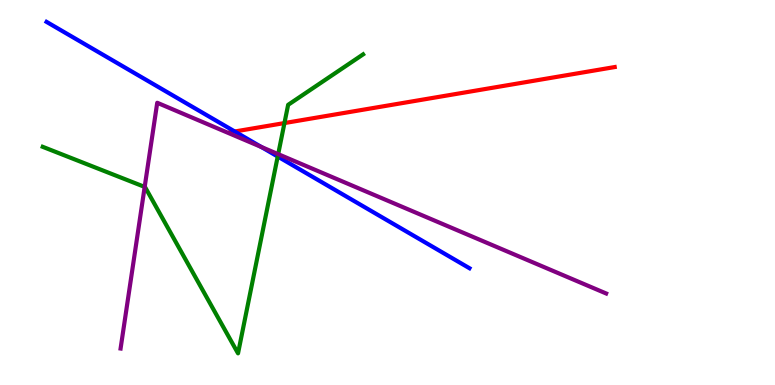[{'lines': ['blue', 'red'], 'intersections': [{'x': 3.03, 'y': 6.58}]}, {'lines': ['green', 'red'], 'intersections': [{'x': 3.67, 'y': 6.8}]}, {'lines': ['purple', 'red'], 'intersections': []}, {'lines': ['blue', 'green'], 'intersections': [{'x': 3.58, 'y': 5.93}]}, {'lines': ['blue', 'purple'], 'intersections': [{'x': 3.37, 'y': 6.18}]}, {'lines': ['green', 'purple'], 'intersections': [{'x': 1.87, 'y': 5.15}, {'x': 3.59, 'y': 6.0}]}]